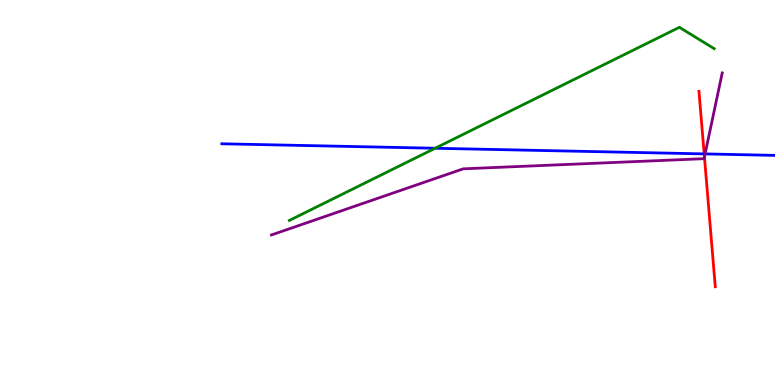[{'lines': ['blue', 'red'], 'intersections': [{'x': 9.09, 'y': 6.0}]}, {'lines': ['green', 'red'], 'intersections': []}, {'lines': ['purple', 'red'], 'intersections': [{'x': 9.09, 'y': 5.92}]}, {'lines': ['blue', 'green'], 'intersections': [{'x': 5.61, 'y': 6.15}]}, {'lines': ['blue', 'purple'], 'intersections': [{'x': 9.1, 'y': 6.0}]}, {'lines': ['green', 'purple'], 'intersections': []}]